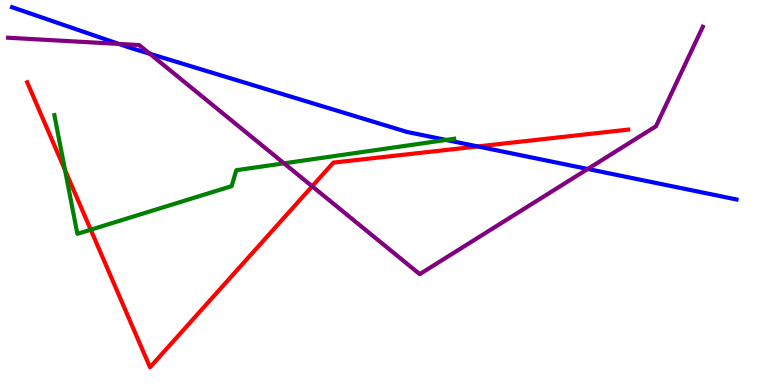[{'lines': ['blue', 'red'], 'intersections': [{'x': 6.17, 'y': 6.2}]}, {'lines': ['green', 'red'], 'intersections': [{'x': 0.839, 'y': 5.58}, {'x': 1.17, 'y': 4.03}]}, {'lines': ['purple', 'red'], 'intersections': [{'x': 4.03, 'y': 5.16}]}, {'lines': ['blue', 'green'], 'intersections': [{'x': 5.76, 'y': 6.36}]}, {'lines': ['blue', 'purple'], 'intersections': [{'x': 1.53, 'y': 8.86}, {'x': 1.93, 'y': 8.6}, {'x': 7.58, 'y': 5.61}]}, {'lines': ['green', 'purple'], 'intersections': [{'x': 3.66, 'y': 5.76}]}]